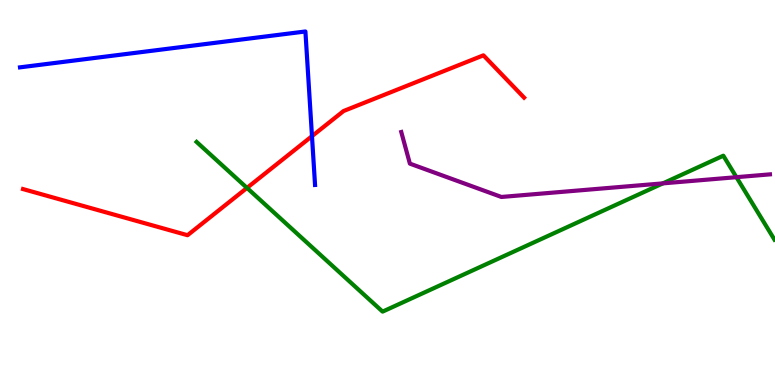[{'lines': ['blue', 'red'], 'intersections': [{'x': 4.03, 'y': 6.46}]}, {'lines': ['green', 'red'], 'intersections': [{'x': 3.19, 'y': 5.12}]}, {'lines': ['purple', 'red'], 'intersections': []}, {'lines': ['blue', 'green'], 'intersections': []}, {'lines': ['blue', 'purple'], 'intersections': []}, {'lines': ['green', 'purple'], 'intersections': [{'x': 8.55, 'y': 5.24}, {'x': 9.5, 'y': 5.4}]}]